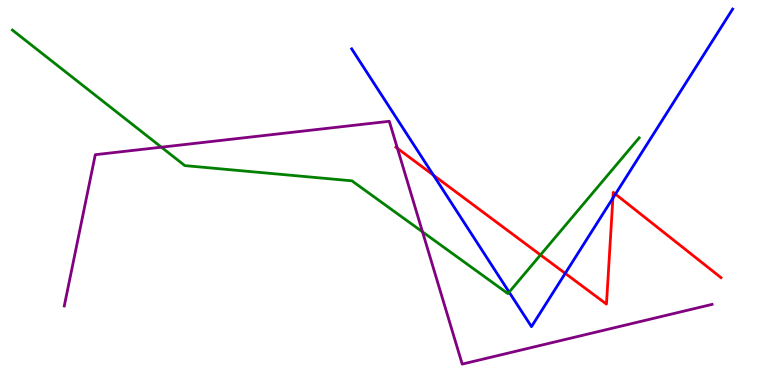[{'lines': ['blue', 'red'], 'intersections': [{'x': 5.59, 'y': 5.45}, {'x': 7.29, 'y': 2.9}, {'x': 7.91, 'y': 4.85}, {'x': 7.94, 'y': 4.96}]}, {'lines': ['green', 'red'], 'intersections': [{'x': 6.97, 'y': 3.38}]}, {'lines': ['purple', 'red'], 'intersections': [{'x': 5.13, 'y': 6.15}]}, {'lines': ['blue', 'green'], 'intersections': [{'x': 6.57, 'y': 2.41}]}, {'lines': ['blue', 'purple'], 'intersections': []}, {'lines': ['green', 'purple'], 'intersections': [{'x': 2.08, 'y': 6.18}, {'x': 5.45, 'y': 3.98}]}]